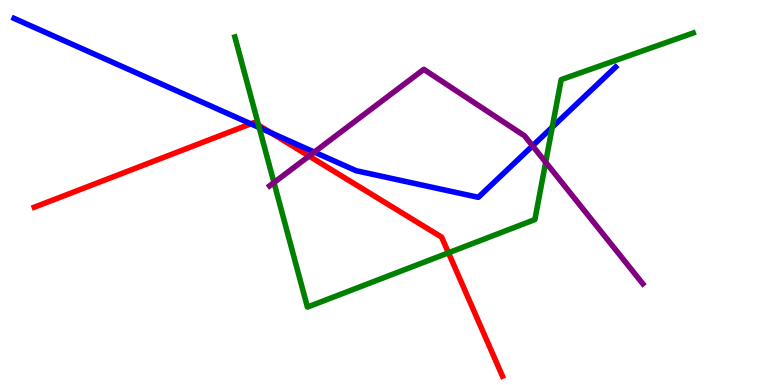[{'lines': ['blue', 'red'], 'intersections': [{'x': 3.24, 'y': 6.78}, {'x': 3.5, 'y': 6.55}]}, {'lines': ['green', 'red'], 'intersections': [{'x': 3.34, 'y': 6.75}, {'x': 5.79, 'y': 3.43}]}, {'lines': ['purple', 'red'], 'intersections': [{'x': 3.99, 'y': 5.95}]}, {'lines': ['blue', 'green'], 'intersections': [{'x': 3.34, 'y': 6.69}, {'x': 7.13, 'y': 6.7}]}, {'lines': ['blue', 'purple'], 'intersections': [{'x': 4.06, 'y': 6.05}, {'x': 6.87, 'y': 6.21}]}, {'lines': ['green', 'purple'], 'intersections': [{'x': 3.54, 'y': 5.26}, {'x': 7.04, 'y': 5.79}]}]